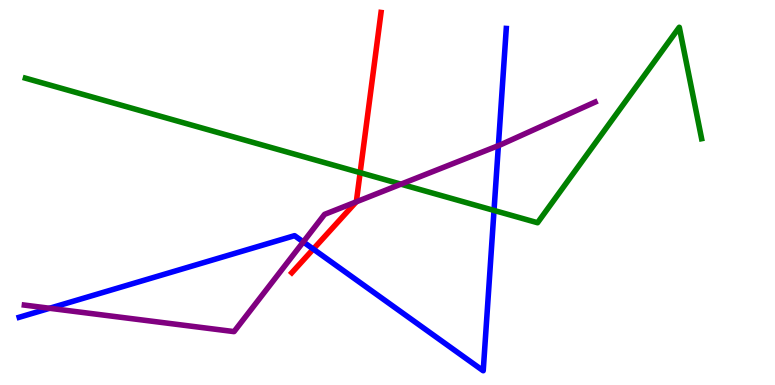[{'lines': ['blue', 'red'], 'intersections': [{'x': 4.04, 'y': 3.53}]}, {'lines': ['green', 'red'], 'intersections': [{'x': 4.65, 'y': 5.52}]}, {'lines': ['purple', 'red'], 'intersections': [{'x': 4.6, 'y': 4.76}]}, {'lines': ['blue', 'green'], 'intersections': [{'x': 6.37, 'y': 4.53}]}, {'lines': ['blue', 'purple'], 'intersections': [{'x': 0.64, 'y': 1.99}, {'x': 3.91, 'y': 3.72}, {'x': 6.43, 'y': 6.22}]}, {'lines': ['green', 'purple'], 'intersections': [{'x': 5.17, 'y': 5.22}]}]